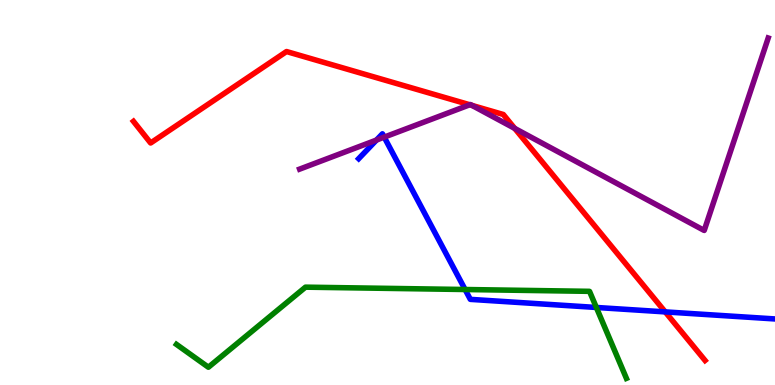[{'lines': ['blue', 'red'], 'intersections': [{'x': 8.58, 'y': 1.9}]}, {'lines': ['green', 'red'], 'intersections': []}, {'lines': ['purple', 'red'], 'intersections': [{'x': 6.06, 'y': 7.28}, {'x': 6.09, 'y': 7.26}, {'x': 6.64, 'y': 6.67}]}, {'lines': ['blue', 'green'], 'intersections': [{'x': 6.0, 'y': 2.48}, {'x': 7.69, 'y': 2.01}]}, {'lines': ['blue', 'purple'], 'intersections': [{'x': 4.86, 'y': 6.36}, {'x': 4.96, 'y': 6.44}]}, {'lines': ['green', 'purple'], 'intersections': []}]